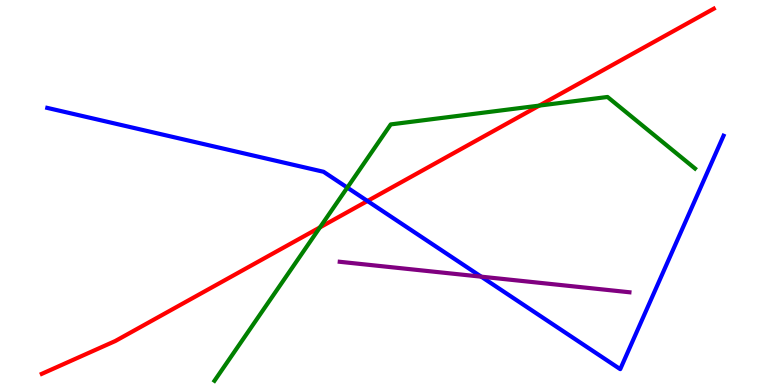[{'lines': ['blue', 'red'], 'intersections': [{'x': 4.74, 'y': 4.78}]}, {'lines': ['green', 'red'], 'intersections': [{'x': 4.13, 'y': 4.09}, {'x': 6.96, 'y': 7.26}]}, {'lines': ['purple', 'red'], 'intersections': []}, {'lines': ['blue', 'green'], 'intersections': [{'x': 4.48, 'y': 5.13}]}, {'lines': ['blue', 'purple'], 'intersections': [{'x': 6.21, 'y': 2.81}]}, {'lines': ['green', 'purple'], 'intersections': []}]